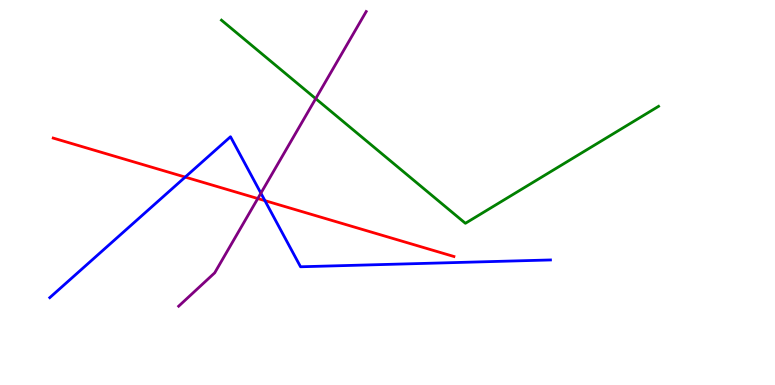[{'lines': ['blue', 'red'], 'intersections': [{'x': 2.39, 'y': 5.4}, {'x': 3.42, 'y': 4.79}]}, {'lines': ['green', 'red'], 'intersections': []}, {'lines': ['purple', 'red'], 'intersections': [{'x': 3.33, 'y': 4.84}]}, {'lines': ['blue', 'green'], 'intersections': []}, {'lines': ['blue', 'purple'], 'intersections': [{'x': 3.37, 'y': 4.98}]}, {'lines': ['green', 'purple'], 'intersections': [{'x': 4.07, 'y': 7.44}]}]